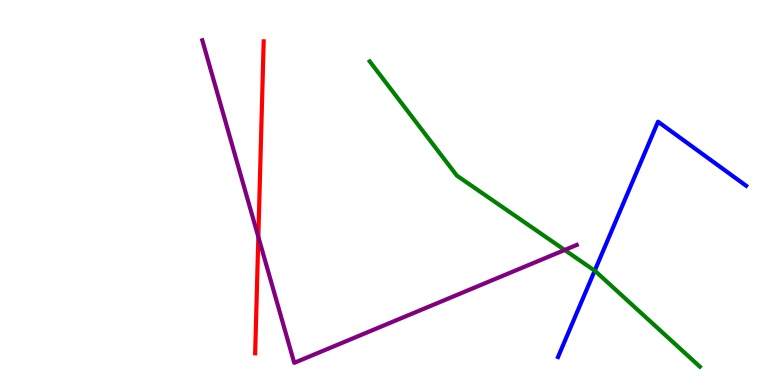[{'lines': ['blue', 'red'], 'intersections': []}, {'lines': ['green', 'red'], 'intersections': []}, {'lines': ['purple', 'red'], 'intersections': [{'x': 3.33, 'y': 3.85}]}, {'lines': ['blue', 'green'], 'intersections': [{'x': 7.67, 'y': 2.97}]}, {'lines': ['blue', 'purple'], 'intersections': []}, {'lines': ['green', 'purple'], 'intersections': [{'x': 7.29, 'y': 3.51}]}]